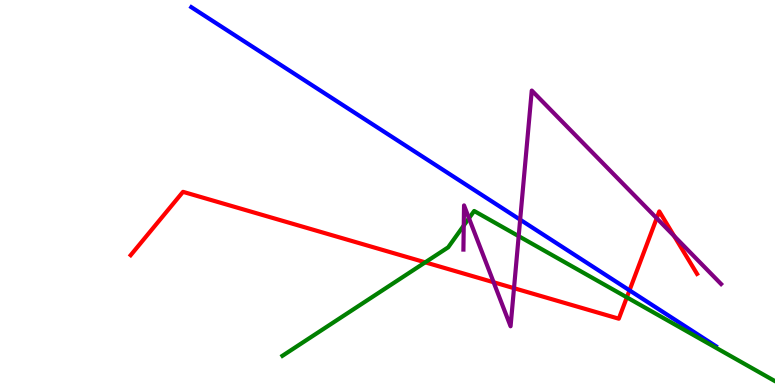[{'lines': ['blue', 'red'], 'intersections': [{'x': 8.12, 'y': 2.46}]}, {'lines': ['green', 'red'], 'intersections': [{'x': 5.49, 'y': 3.19}, {'x': 8.09, 'y': 2.28}]}, {'lines': ['purple', 'red'], 'intersections': [{'x': 6.37, 'y': 2.67}, {'x': 6.63, 'y': 2.51}, {'x': 8.47, 'y': 4.33}, {'x': 8.7, 'y': 3.87}]}, {'lines': ['blue', 'green'], 'intersections': []}, {'lines': ['blue', 'purple'], 'intersections': [{'x': 6.71, 'y': 4.29}]}, {'lines': ['green', 'purple'], 'intersections': [{'x': 5.98, 'y': 4.14}, {'x': 6.05, 'y': 4.33}, {'x': 6.69, 'y': 3.87}]}]